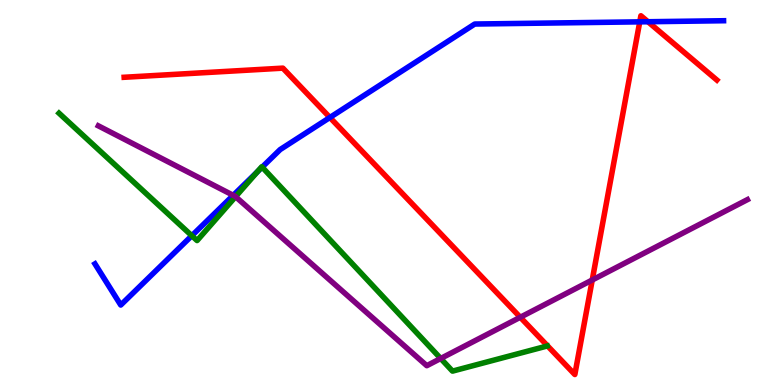[{'lines': ['blue', 'red'], 'intersections': [{'x': 4.26, 'y': 6.95}, {'x': 8.25, 'y': 9.43}, {'x': 8.36, 'y': 9.44}]}, {'lines': ['green', 'red'], 'intersections': []}, {'lines': ['purple', 'red'], 'intersections': [{'x': 6.71, 'y': 1.76}, {'x': 7.64, 'y': 2.73}]}, {'lines': ['blue', 'green'], 'intersections': [{'x': 2.48, 'y': 3.88}, {'x': 3.32, 'y': 5.54}, {'x': 3.38, 'y': 5.66}]}, {'lines': ['blue', 'purple'], 'intersections': [{'x': 3.01, 'y': 4.93}]}, {'lines': ['green', 'purple'], 'intersections': [{'x': 3.04, 'y': 4.89}, {'x': 5.69, 'y': 0.689}]}]